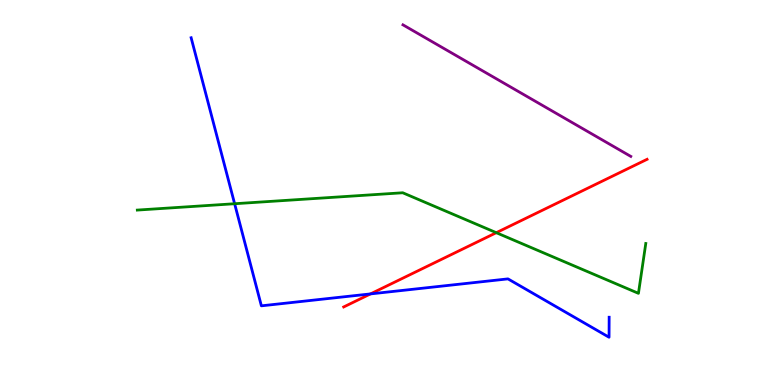[{'lines': ['blue', 'red'], 'intersections': [{'x': 4.78, 'y': 2.37}]}, {'lines': ['green', 'red'], 'intersections': [{'x': 6.4, 'y': 3.96}]}, {'lines': ['purple', 'red'], 'intersections': []}, {'lines': ['blue', 'green'], 'intersections': [{'x': 3.03, 'y': 4.71}]}, {'lines': ['blue', 'purple'], 'intersections': []}, {'lines': ['green', 'purple'], 'intersections': []}]